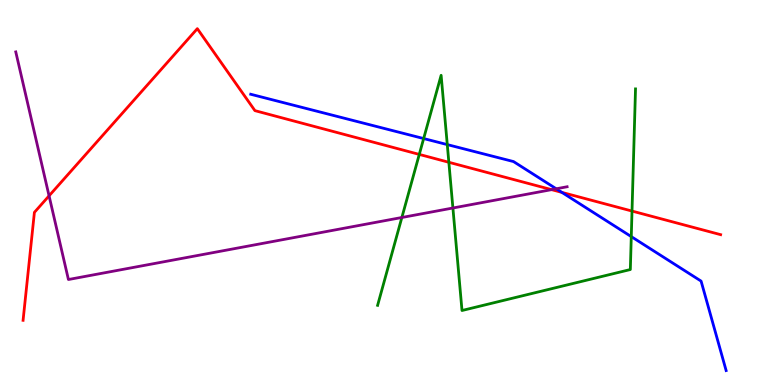[{'lines': ['blue', 'red'], 'intersections': [{'x': 7.25, 'y': 5.0}]}, {'lines': ['green', 'red'], 'intersections': [{'x': 5.41, 'y': 5.99}, {'x': 5.79, 'y': 5.78}, {'x': 8.15, 'y': 4.52}]}, {'lines': ['purple', 'red'], 'intersections': [{'x': 0.633, 'y': 4.91}, {'x': 7.12, 'y': 5.07}]}, {'lines': ['blue', 'green'], 'intersections': [{'x': 5.47, 'y': 6.4}, {'x': 5.77, 'y': 6.24}, {'x': 8.15, 'y': 3.85}]}, {'lines': ['blue', 'purple'], 'intersections': [{'x': 7.18, 'y': 5.1}]}, {'lines': ['green', 'purple'], 'intersections': [{'x': 5.19, 'y': 4.35}, {'x': 5.84, 'y': 4.6}]}]